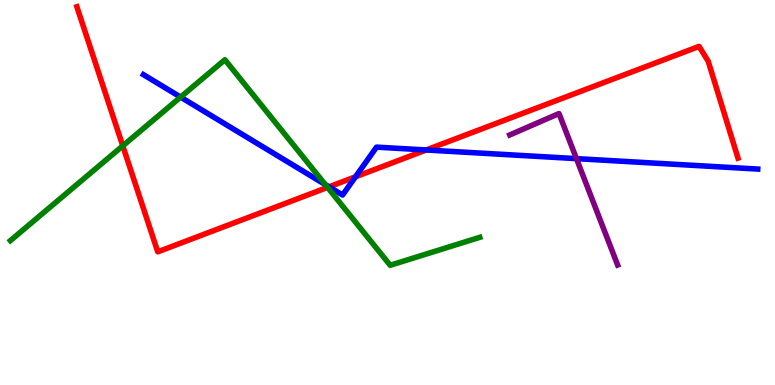[{'lines': ['blue', 'red'], 'intersections': [{'x': 4.25, 'y': 5.15}, {'x': 4.59, 'y': 5.41}, {'x': 5.5, 'y': 6.1}]}, {'lines': ['green', 'red'], 'intersections': [{'x': 1.58, 'y': 6.21}, {'x': 4.23, 'y': 5.13}]}, {'lines': ['purple', 'red'], 'intersections': []}, {'lines': ['blue', 'green'], 'intersections': [{'x': 2.33, 'y': 7.48}, {'x': 4.2, 'y': 5.21}]}, {'lines': ['blue', 'purple'], 'intersections': [{'x': 7.44, 'y': 5.88}]}, {'lines': ['green', 'purple'], 'intersections': []}]